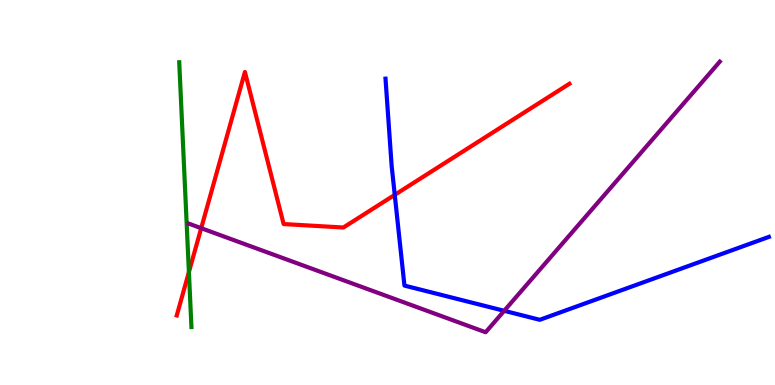[{'lines': ['blue', 'red'], 'intersections': [{'x': 5.09, 'y': 4.94}]}, {'lines': ['green', 'red'], 'intersections': [{'x': 2.44, 'y': 2.93}]}, {'lines': ['purple', 'red'], 'intersections': [{'x': 2.6, 'y': 4.07}]}, {'lines': ['blue', 'green'], 'intersections': []}, {'lines': ['blue', 'purple'], 'intersections': [{'x': 6.51, 'y': 1.93}]}, {'lines': ['green', 'purple'], 'intersections': []}]